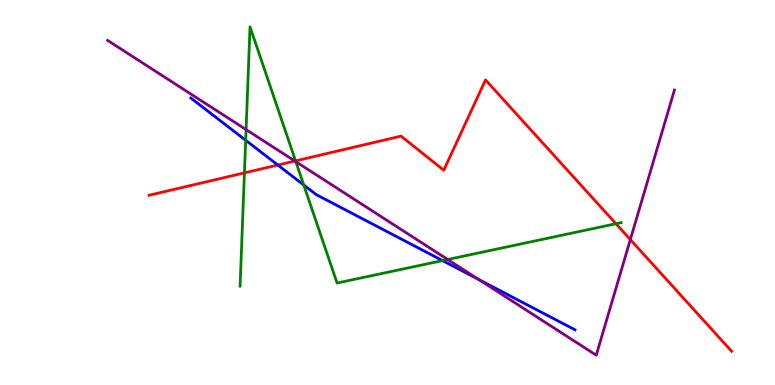[{'lines': ['blue', 'red'], 'intersections': [{'x': 3.58, 'y': 5.71}]}, {'lines': ['green', 'red'], 'intersections': [{'x': 3.15, 'y': 5.51}, {'x': 3.81, 'y': 5.82}, {'x': 7.95, 'y': 4.19}]}, {'lines': ['purple', 'red'], 'intersections': [{'x': 3.8, 'y': 5.82}, {'x': 8.13, 'y': 3.78}]}, {'lines': ['blue', 'green'], 'intersections': [{'x': 3.17, 'y': 6.36}, {'x': 3.92, 'y': 5.19}, {'x': 5.71, 'y': 3.23}]}, {'lines': ['blue', 'purple'], 'intersections': [{'x': 6.18, 'y': 2.74}]}, {'lines': ['green', 'purple'], 'intersections': [{'x': 3.18, 'y': 6.63}, {'x': 3.82, 'y': 5.8}, {'x': 5.78, 'y': 3.26}]}]